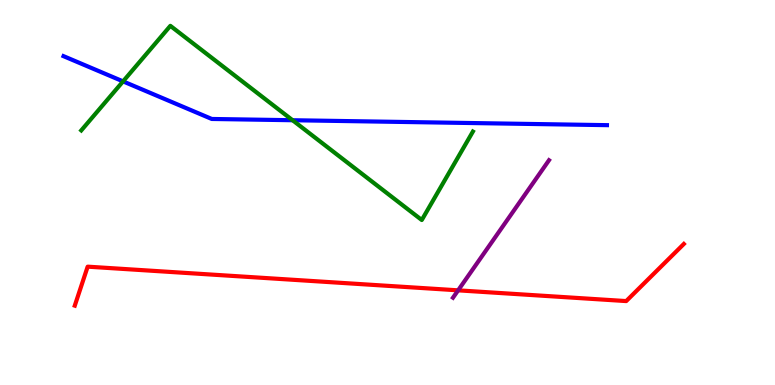[{'lines': ['blue', 'red'], 'intersections': []}, {'lines': ['green', 'red'], 'intersections': []}, {'lines': ['purple', 'red'], 'intersections': [{'x': 5.91, 'y': 2.46}]}, {'lines': ['blue', 'green'], 'intersections': [{'x': 1.59, 'y': 7.89}, {'x': 3.78, 'y': 6.88}]}, {'lines': ['blue', 'purple'], 'intersections': []}, {'lines': ['green', 'purple'], 'intersections': []}]